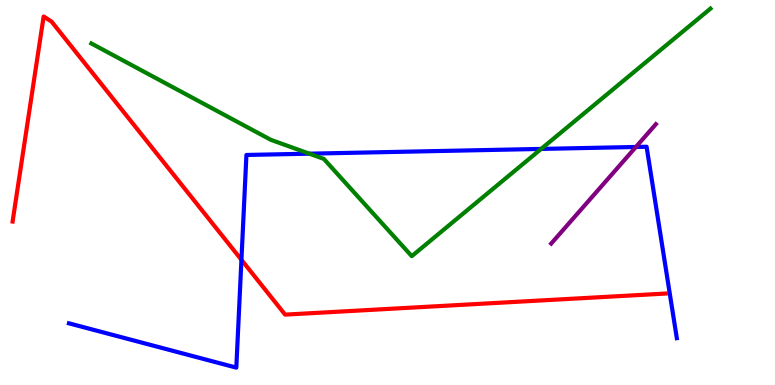[{'lines': ['blue', 'red'], 'intersections': [{'x': 3.12, 'y': 3.25}]}, {'lines': ['green', 'red'], 'intersections': []}, {'lines': ['purple', 'red'], 'intersections': []}, {'lines': ['blue', 'green'], 'intersections': [{'x': 3.99, 'y': 6.01}, {'x': 6.98, 'y': 6.13}]}, {'lines': ['blue', 'purple'], 'intersections': [{'x': 8.21, 'y': 6.18}]}, {'lines': ['green', 'purple'], 'intersections': []}]